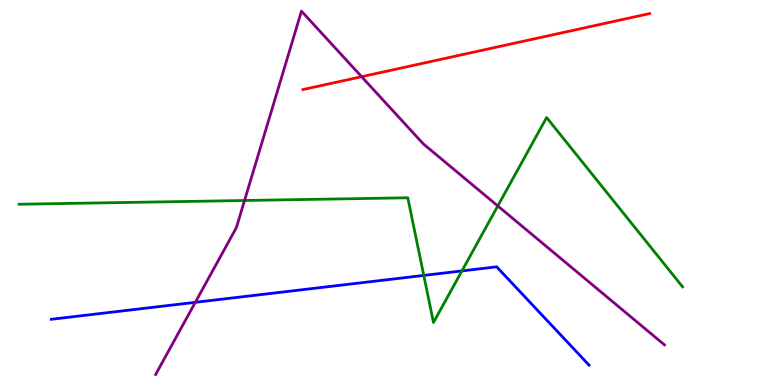[{'lines': ['blue', 'red'], 'intersections': []}, {'lines': ['green', 'red'], 'intersections': []}, {'lines': ['purple', 'red'], 'intersections': [{'x': 4.67, 'y': 8.01}]}, {'lines': ['blue', 'green'], 'intersections': [{'x': 5.47, 'y': 2.85}, {'x': 5.96, 'y': 2.96}]}, {'lines': ['blue', 'purple'], 'intersections': [{'x': 2.52, 'y': 2.15}]}, {'lines': ['green', 'purple'], 'intersections': [{'x': 3.16, 'y': 4.79}, {'x': 6.42, 'y': 4.65}]}]